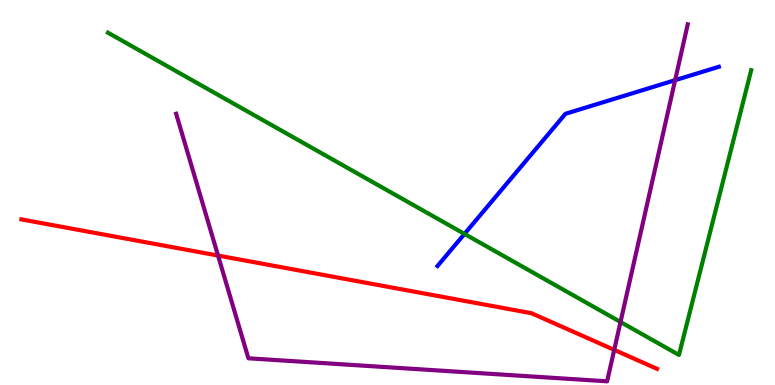[{'lines': ['blue', 'red'], 'intersections': []}, {'lines': ['green', 'red'], 'intersections': []}, {'lines': ['purple', 'red'], 'intersections': [{'x': 2.81, 'y': 3.36}, {'x': 7.93, 'y': 0.912}]}, {'lines': ['blue', 'green'], 'intersections': [{'x': 5.99, 'y': 3.92}]}, {'lines': ['blue', 'purple'], 'intersections': [{'x': 8.71, 'y': 7.92}]}, {'lines': ['green', 'purple'], 'intersections': [{'x': 8.01, 'y': 1.64}]}]